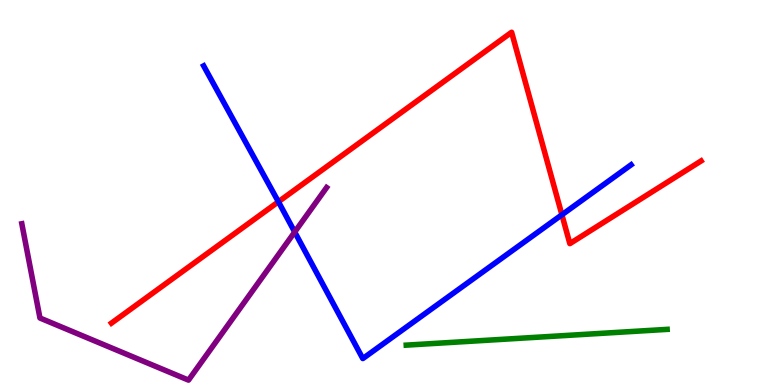[{'lines': ['blue', 'red'], 'intersections': [{'x': 3.59, 'y': 4.76}, {'x': 7.25, 'y': 4.42}]}, {'lines': ['green', 'red'], 'intersections': []}, {'lines': ['purple', 'red'], 'intersections': []}, {'lines': ['blue', 'green'], 'intersections': []}, {'lines': ['blue', 'purple'], 'intersections': [{'x': 3.8, 'y': 3.97}]}, {'lines': ['green', 'purple'], 'intersections': []}]